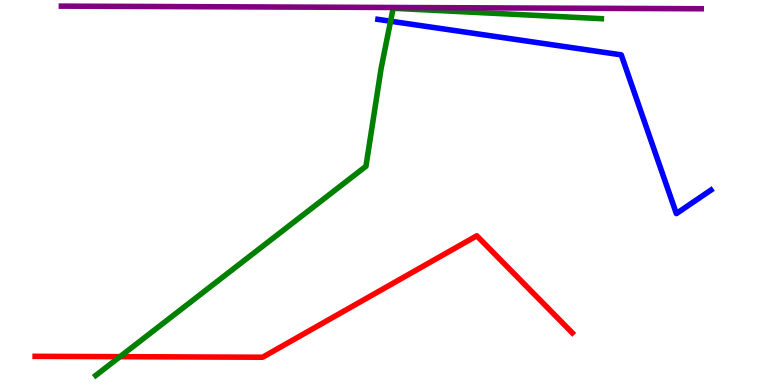[{'lines': ['blue', 'red'], 'intersections': []}, {'lines': ['green', 'red'], 'intersections': [{'x': 1.55, 'y': 0.736}]}, {'lines': ['purple', 'red'], 'intersections': []}, {'lines': ['blue', 'green'], 'intersections': [{'x': 5.04, 'y': 9.45}]}, {'lines': ['blue', 'purple'], 'intersections': []}, {'lines': ['green', 'purple'], 'intersections': []}]